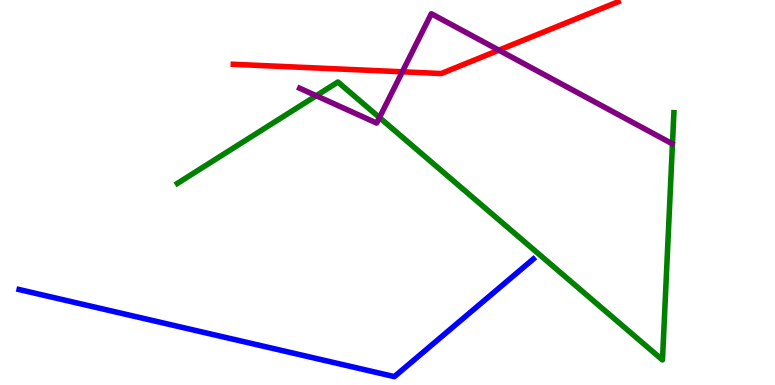[{'lines': ['blue', 'red'], 'intersections': []}, {'lines': ['green', 'red'], 'intersections': []}, {'lines': ['purple', 'red'], 'intersections': [{'x': 5.19, 'y': 8.13}, {'x': 6.44, 'y': 8.7}]}, {'lines': ['blue', 'green'], 'intersections': []}, {'lines': ['blue', 'purple'], 'intersections': []}, {'lines': ['green', 'purple'], 'intersections': [{'x': 4.08, 'y': 7.51}, {'x': 4.9, 'y': 6.95}]}]